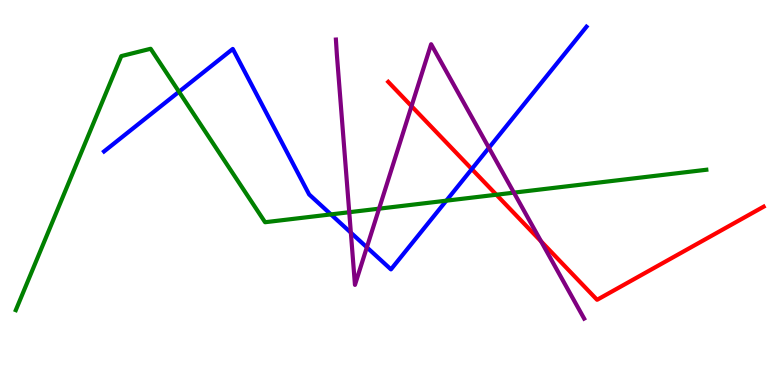[{'lines': ['blue', 'red'], 'intersections': [{'x': 6.09, 'y': 5.61}]}, {'lines': ['green', 'red'], 'intersections': [{'x': 6.41, 'y': 4.94}]}, {'lines': ['purple', 'red'], 'intersections': [{'x': 5.31, 'y': 7.24}, {'x': 6.98, 'y': 3.73}]}, {'lines': ['blue', 'green'], 'intersections': [{'x': 2.31, 'y': 7.62}, {'x': 4.27, 'y': 4.43}, {'x': 5.76, 'y': 4.79}]}, {'lines': ['blue', 'purple'], 'intersections': [{'x': 4.53, 'y': 3.96}, {'x': 4.73, 'y': 3.58}, {'x': 6.31, 'y': 6.16}]}, {'lines': ['green', 'purple'], 'intersections': [{'x': 4.51, 'y': 4.49}, {'x': 4.89, 'y': 4.58}, {'x': 6.63, 'y': 5.0}]}]